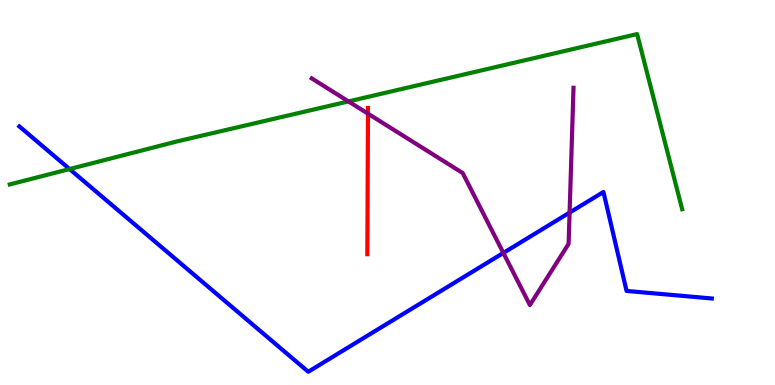[{'lines': ['blue', 'red'], 'intersections': []}, {'lines': ['green', 'red'], 'intersections': []}, {'lines': ['purple', 'red'], 'intersections': [{'x': 4.75, 'y': 7.05}]}, {'lines': ['blue', 'green'], 'intersections': [{'x': 0.898, 'y': 5.61}]}, {'lines': ['blue', 'purple'], 'intersections': [{'x': 6.5, 'y': 3.43}, {'x': 7.35, 'y': 4.48}]}, {'lines': ['green', 'purple'], 'intersections': [{'x': 4.5, 'y': 7.37}]}]